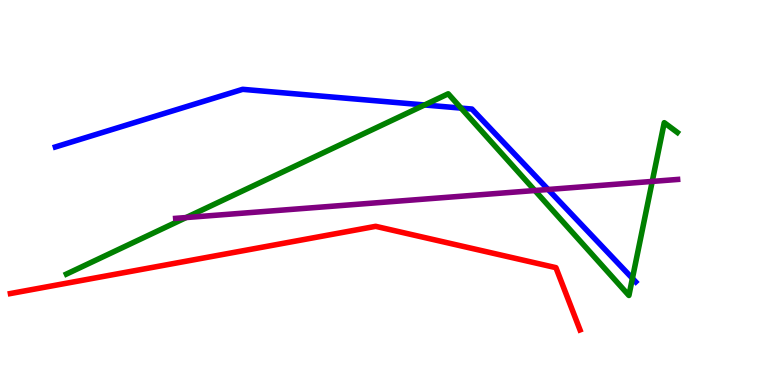[{'lines': ['blue', 'red'], 'intersections': []}, {'lines': ['green', 'red'], 'intersections': []}, {'lines': ['purple', 'red'], 'intersections': []}, {'lines': ['blue', 'green'], 'intersections': [{'x': 5.48, 'y': 7.27}, {'x': 5.95, 'y': 7.19}, {'x': 8.16, 'y': 2.77}]}, {'lines': ['blue', 'purple'], 'intersections': [{'x': 7.07, 'y': 5.08}]}, {'lines': ['green', 'purple'], 'intersections': [{'x': 2.4, 'y': 4.35}, {'x': 6.9, 'y': 5.05}, {'x': 8.42, 'y': 5.29}]}]